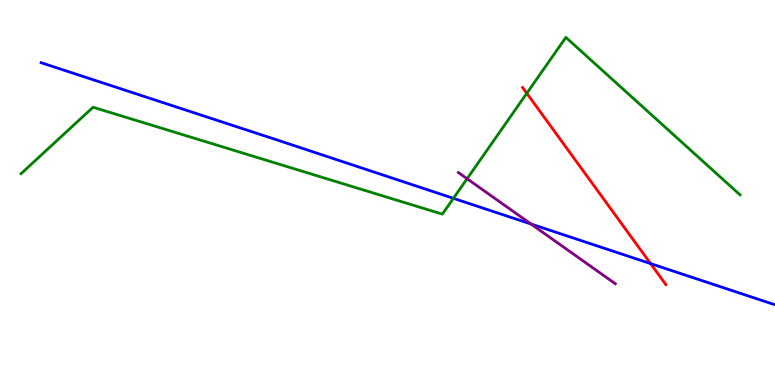[{'lines': ['blue', 'red'], 'intersections': [{'x': 8.39, 'y': 3.15}]}, {'lines': ['green', 'red'], 'intersections': [{'x': 6.8, 'y': 7.58}]}, {'lines': ['purple', 'red'], 'intersections': []}, {'lines': ['blue', 'green'], 'intersections': [{'x': 5.85, 'y': 4.85}]}, {'lines': ['blue', 'purple'], 'intersections': [{'x': 6.85, 'y': 4.18}]}, {'lines': ['green', 'purple'], 'intersections': [{'x': 6.03, 'y': 5.36}]}]